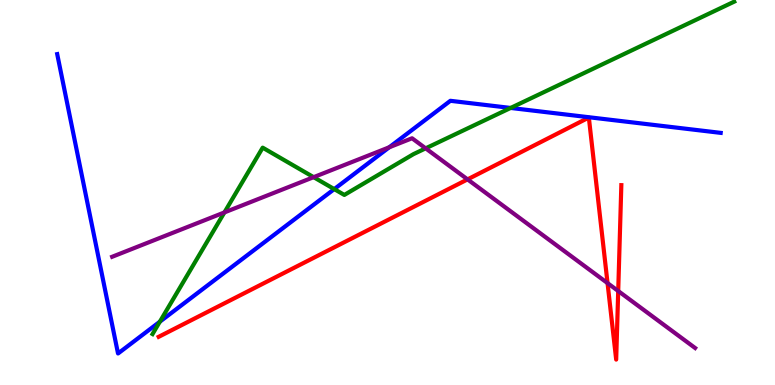[{'lines': ['blue', 'red'], 'intersections': []}, {'lines': ['green', 'red'], 'intersections': []}, {'lines': ['purple', 'red'], 'intersections': [{'x': 6.03, 'y': 5.34}, {'x': 7.84, 'y': 2.65}, {'x': 7.98, 'y': 2.44}]}, {'lines': ['blue', 'green'], 'intersections': [{'x': 2.06, 'y': 1.64}, {'x': 4.31, 'y': 5.09}, {'x': 6.59, 'y': 7.2}]}, {'lines': ['blue', 'purple'], 'intersections': [{'x': 5.02, 'y': 6.17}]}, {'lines': ['green', 'purple'], 'intersections': [{'x': 2.9, 'y': 4.48}, {'x': 4.05, 'y': 5.4}, {'x': 5.49, 'y': 6.15}]}]